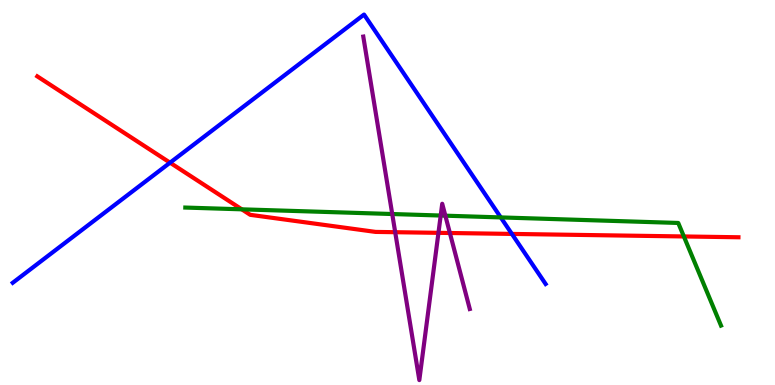[{'lines': ['blue', 'red'], 'intersections': [{'x': 2.19, 'y': 5.77}, {'x': 6.6, 'y': 3.92}]}, {'lines': ['green', 'red'], 'intersections': [{'x': 3.12, 'y': 4.56}, {'x': 8.82, 'y': 3.86}]}, {'lines': ['purple', 'red'], 'intersections': [{'x': 5.1, 'y': 3.97}, {'x': 5.66, 'y': 3.95}, {'x': 5.8, 'y': 3.95}]}, {'lines': ['blue', 'green'], 'intersections': [{'x': 6.46, 'y': 4.35}]}, {'lines': ['blue', 'purple'], 'intersections': []}, {'lines': ['green', 'purple'], 'intersections': [{'x': 5.06, 'y': 4.44}, {'x': 5.69, 'y': 4.4}, {'x': 5.75, 'y': 4.4}]}]